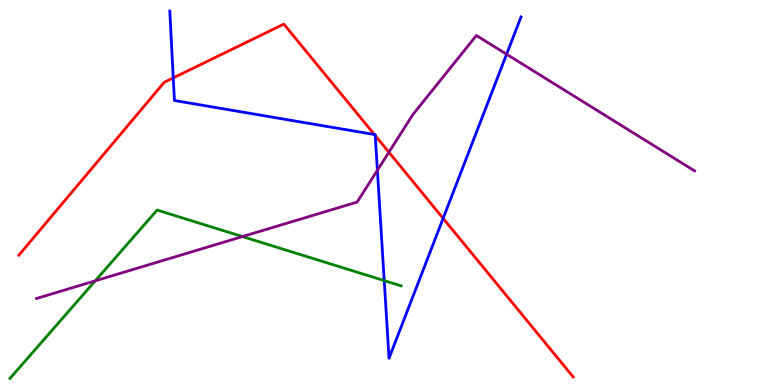[{'lines': ['blue', 'red'], 'intersections': [{'x': 2.24, 'y': 7.98}, {'x': 4.83, 'y': 6.51}, {'x': 4.84, 'y': 6.48}, {'x': 5.72, 'y': 4.33}]}, {'lines': ['green', 'red'], 'intersections': []}, {'lines': ['purple', 'red'], 'intersections': [{'x': 5.02, 'y': 6.05}]}, {'lines': ['blue', 'green'], 'intersections': [{'x': 4.96, 'y': 2.71}]}, {'lines': ['blue', 'purple'], 'intersections': [{'x': 4.87, 'y': 5.58}, {'x': 6.54, 'y': 8.59}]}, {'lines': ['green', 'purple'], 'intersections': [{'x': 1.23, 'y': 2.71}, {'x': 3.13, 'y': 3.86}]}]